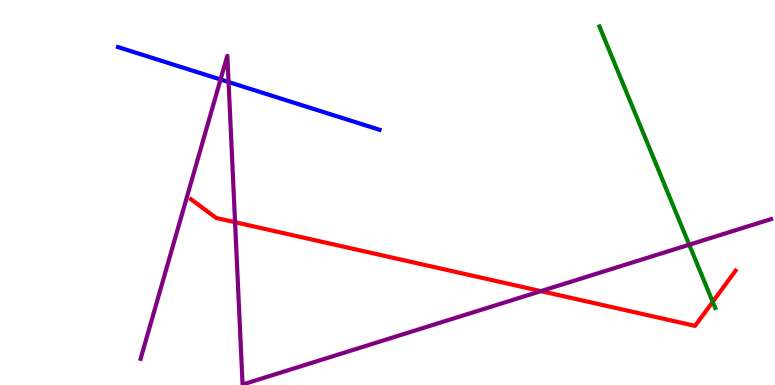[{'lines': ['blue', 'red'], 'intersections': []}, {'lines': ['green', 'red'], 'intersections': [{'x': 9.2, 'y': 2.16}]}, {'lines': ['purple', 'red'], 'intersections': [{'x': 3.03, 'y': 4.23}, {'x': 6.98, 'y': 2.44}]}, {'lines': ['blue', 'green'], 'intersections': []}, {'lines': ['blue', 'purple'], 'intersections': [{'x': 2.85, 'y': 7.94}, {'x': 2.95, 'y': 7.87}]}, {'lines': ['green', 'purple'], 'intersections': [{'x': 8.89, 'y': 3.64}]}]